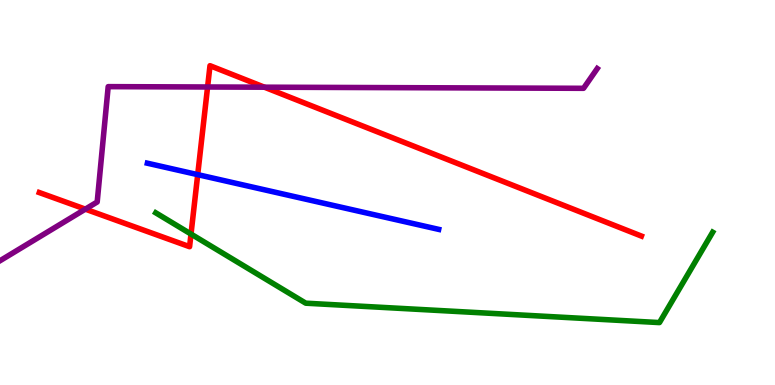[{'lines': ['blue', 'red'], 'intersections': [{'x': 2.55, 'y': 5.46}]}, {'lines': ['green', 'red'], 'intersections': [{'x': 2.46, 'y': 3.92}]}, {'lines': ['purple', 'red'], 'intersections': [{'x': 1.1, 'y': 4.57}, {'x': 2.68, 'y': 7.74}, {'x': 3.41, 'y': 7.74}]}, {'lines': ['blue', 'green'], 'intersections': []}, {'lines': ['blue', 'purple'], 'intersections': []}, {'lines': ['green', 'purple'], 'intersections': []}]